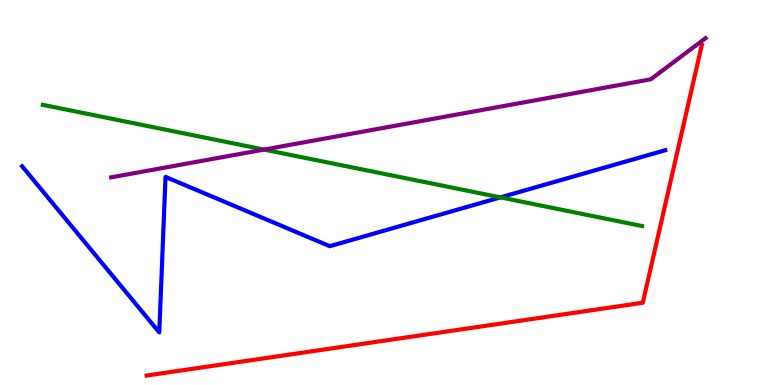[{'lines': ['blue', 'red'], 'intersections': []}, {'lines': ['green', 'red'], 'intersections': []}, {'lines': ['purple', 'red'], 'intersections': []}, {'lines': ['blue', 'green'], 'intersections': [{'x': 6.46, 'y': 4.87}]}, {'lines': ['blue', 'purple'], 'intersections': []}, {'lines': ['green', 'purple'], 'intersections': [{'x': 3.41, 'y': 6.11}]}]